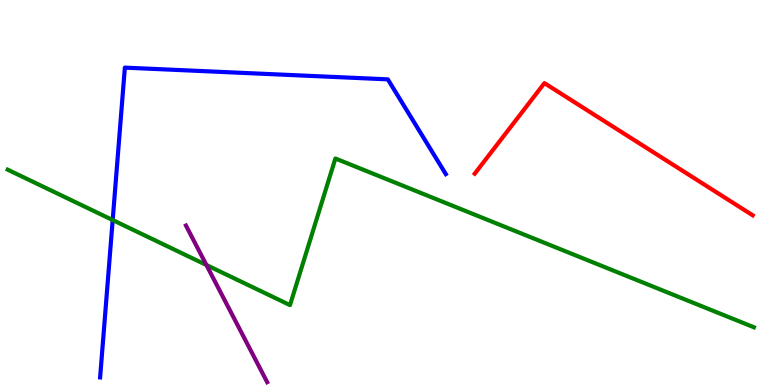[{'lines': ['blue', 'red'], 'intersections': []}, {'lines': ['green', 'red'], 'intersections': []}, {'lines': ['purple', 'red'], 'intersections': []}, {'lines': ['blue', 'green'], 'intersections': [{'x': 1.45, 'y': 4.28}]}, {'lines': ['blue', 'purple'], 'intersections': []}, {'lines': ['green', 'purple'], 'intersections': [{'x': 2.66, 'y': 3.12}]}]